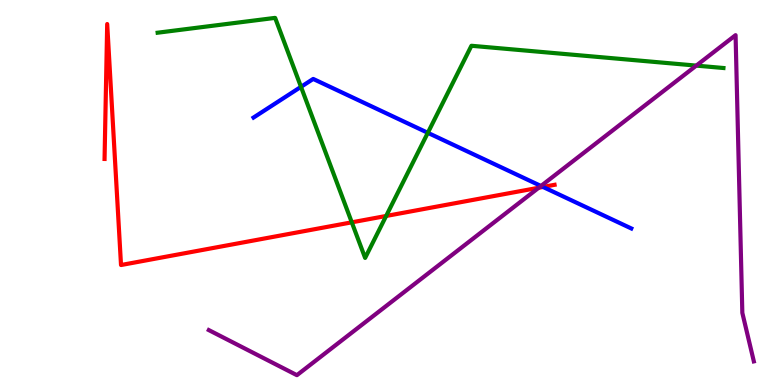[{'lines': ['blue', 'red'], 'intersections': [{'x': 7.01, 'y': 5.14}]}, {'lines': ['green', 'red'], 'intersections': [{'x': 4.54, 'y': 4.23}, {'x': 4.98, 'y': 4.39}]}, {'lines': ['purple', 'red'], 'intersections': [{'x': 6.95, 'y': 5.12}]}, {'lines': ['blue', 'green'], 'intersections': [{'x': 3.88, 'y': 7.74}, {'x': 5.52, 'y': 6.55}]}, {'lines': ['blue', 'purple'], 'intersections': [{'x': 6.98, 'y': 5.17}]}, {'lines': ['green', 'purple'], 'intersections': [{'x': 8.98, 'y': 8.3}]}]